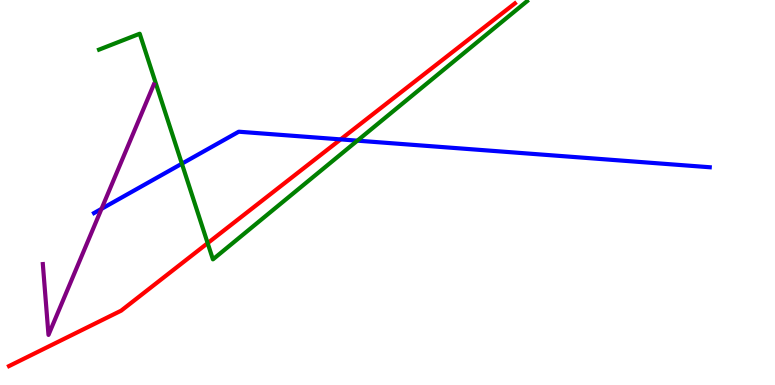[{'lines': ['blue', 'red'], 'intersections': [{'x': 4.4, 'y': 6.38}]}, {'lines': ['green', 'red'], 'intersections': [{'x': 2.68, 'y': 3.68}]}, {'lines': ['purple', 'red'], 'intersections': []}, {'lines': ['blue', 'green'], 'intersections': [{'x': 2.35, 'y': 5.75}, {'x': 4.61, 'y': 6.35}]}, {'lines': ['blue', 'purple'], 'intersections': [{'x': 1.31, 'y': 4.58}]}, {'lines': ['green', 'purple'], 'intersections': []}]